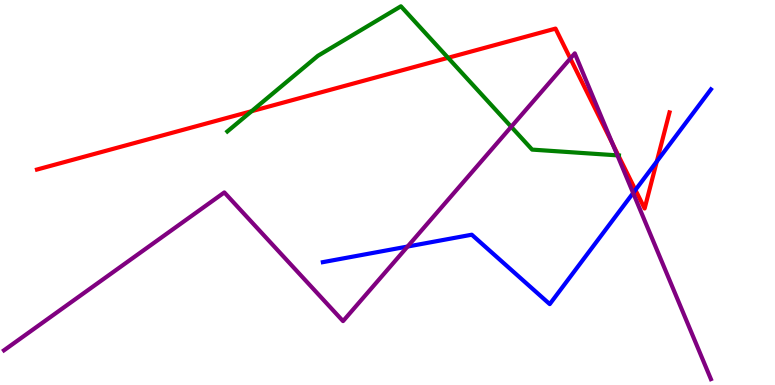[{'lines': ['blue', 'red'], 'intersections': [{'x': 8.2, 'y': 5.07}, {'x': 8.47, 'y': 5.81}]}, {'lines': ['green', 'red'], 'intersections': [{'x': 3.25, 'y': 7.11}, {'x': 5.78, 'y': 8.5}, {'x': 7.98, 'y': 5.96}]}, {'lines': ['purple', 'red'], 'intersections': [{'x': 7.36, 'y': 8.48}, {'x': 7.9, 'y': 6.26}]}, {'lines': ['blue', 'green'], 'intersections': []}, {'lines': ['blue', 'purple'], 'intersections': [{'x': 5.26, 'y': 3.6}, {'x': 8.17, 'y': 4.99}]}, {'lines': ['green', 'purple'], 'intersections': [{'x': 6.6, 'y': 6.71}, {'x': 7.97, 'y': 5.96}]}]